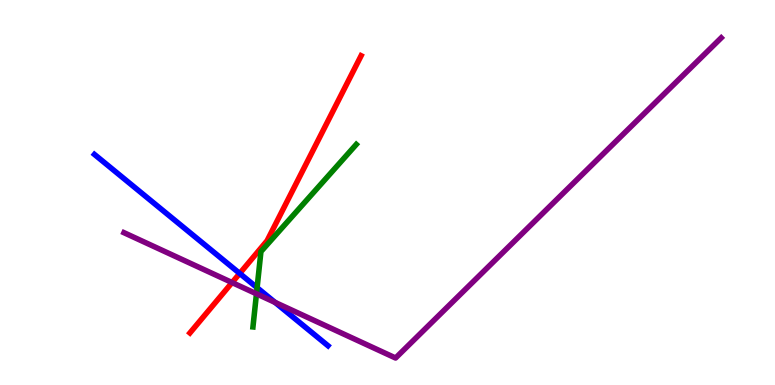[{'lines': ['blue', 'red'], 'intersections': [{'x': 3.09, 'y': 2.9}]}, {'lines': ['green', 'red'], 'intersections': []}, {'lines': ['purple', 'red'], 'intersections': [{'x': 2.99, 'y': 2.66}]}, {'lines': ['blue', 'green'], 'intersections': [{'x': 3.32, 'y': 2.53}]}, {'lines': ['blue', 'purple'], 'intersections': [{'x': 3.55, 'y': 2.15}]}, {'lines': ['green', 'purple'], 'intersections': [{'x': 3.31, 'y': 2.37}]}]